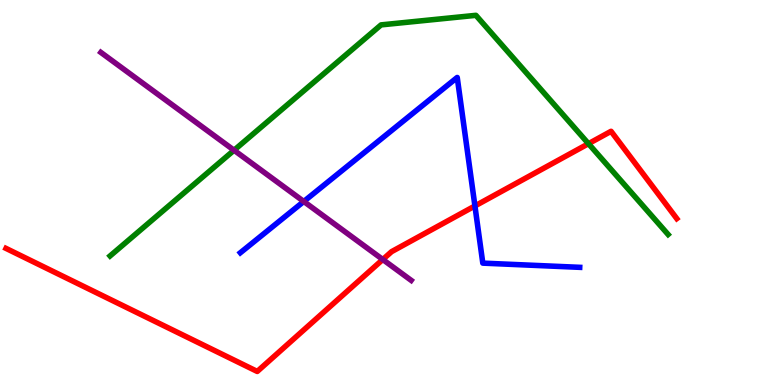[{'lines': ['blue', 'red'], 'intersections': [{'x': 6.13, 'y': 4.65}]}, {'lines': ['green', 'red'], 'intersections': [{'x': 7.59, 'y': 6.27}]}, {'lines': ['purple', 'red'], 'intersections': [{'x': 4.94, 'y': 3.26}]}, {'lines': ['blue', 'green'], 'intersections': []}, {'lines': ['blue', 'purple'], 'intersections': [{'x': 3.92, 'y': 4.77}]}, {'lines': ['green', 'purple'], 'intersections': [{'x': 3.02, 'y': 6.1}]}]